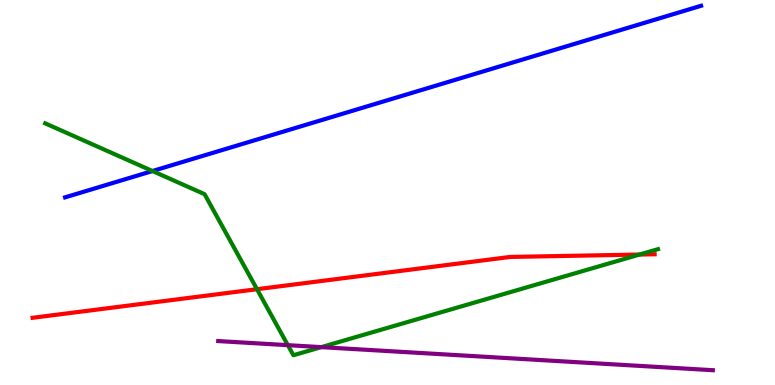[{'lines': ['blue', 'red'], 'intersections': []}, {'lines': ['green', 'red'], 'intersections': [{'x': 3.32, 'y': 2.49}, {'x': 8.25, 'y': 3.39}]}, {'lines': ['purple', 'red'], 'intersections': []}, {'lines': ['blue', 'green'], 'intersections': [{'x': 1.97, 'y': 5.56}]}, {'lines': ['blue', 'purple'], 'intersections': []}, {'lines': ['green', 'purple'], 'intersections': [{'x': 3.71, 'y': 1.03}, {'x': 4.15, 'y': 0.983}]}]